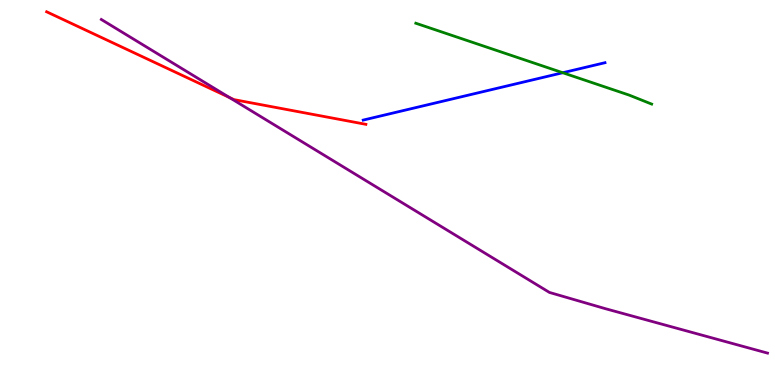[{'lines': ['blue', 'red'], 'intersections': []}, {'lines': ['green', 'red'], 'intersections': []}, {'lines': ['purple', 'red'], 'intersections': [{'x': 2.96, 'y': 7.47}]}, {'lines': ['blue', 'green'], 'intersections': [{'x': 7.26, 'y': 8.11}]}, {'lines': ['blue', 'purple'], 'intersections': []}, {'lines': ['green', 'purple'], 'intersections': []}]